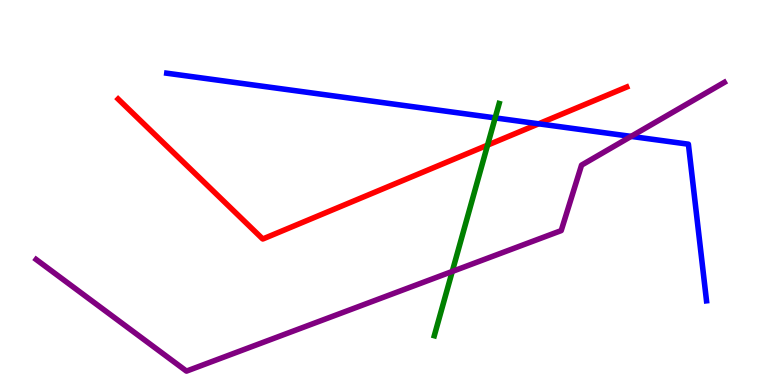[{'lines': ['blue', 'red'], 'intersections': [{'x': 6.95, 'y': 6.78}]}, {'lines': ['green', 'red'], 'intersections': [{'x': 6.29, 'y': 6.23}]}, {'lines': ['purple', 'red'], 'intersections': []}, {'lines': ['blue', 'green'], 'intersections': [{'x': 6.39, 'y': 6.94}]}, {'lines': ['blue', 'purple'], 'intersections': [{'x': 8.14, 'y': 6.46}]}, {'lines': ['green', 'purple'], 'intersections': [{'x': 5.84, 'y': 2.95}]}]